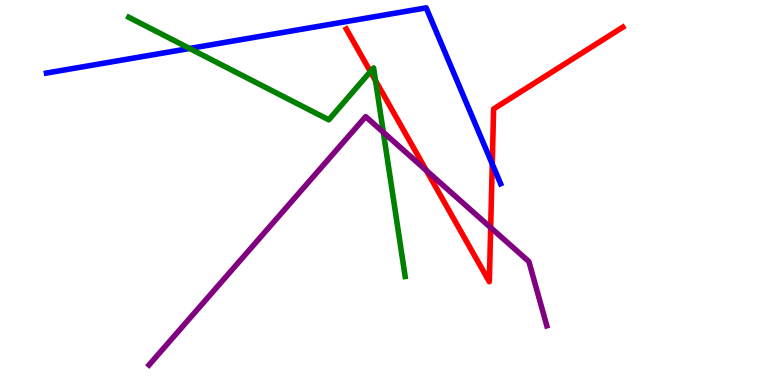[{'lines': ['blue', 'red'], 'intersections': [{'x': 6.35, 'y': 5.74}]}, {'lines': ['green', 'red'], 'intersections': [{'x': 4.78, 'y': 8.14}, {'x': 4.85, 'y': 7.91}]}, {'lines': ['purple', 'red'], 'intersections': [{'x': 5.5, 'y': 5.57}, {'x': 6.33, 'y': 4.09}]}, {'lines': ['blue', 'green'], 'intersections': [{'x': 2.45, 'y': 8.74}]}, {'lines': ['blue', 'purple'], 'intersections': []}, {'lines': ['green', 'purple'], 'intersections': [{'x': 4.95, 'y': 6.56}]}]